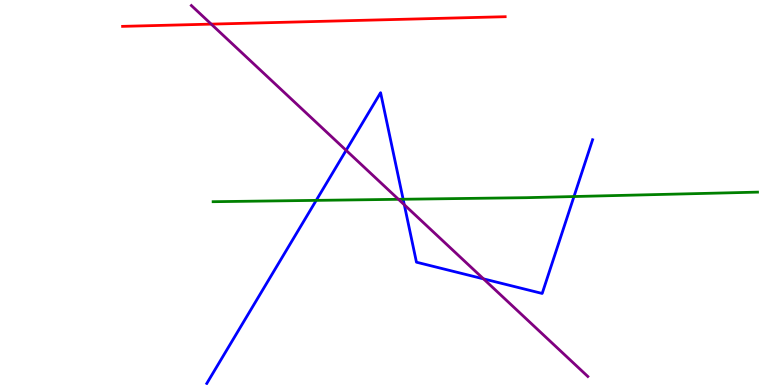[{'lines': ['blue', 'red'], 'intersections': []}, {'lines': ['green', 'red'], 'intersections': []}, {'lines': ['purple', 'red'], 'intersections': [{'x': 2.73, 'y': 9.37}]}, {'lines': ['blue', 'green'], 'intersections': [{'x': 4.08, 'y': 4.8}, {'x': 5.2, 'y': 4.82}, {'x': 7.41, 'y': 4.9}]}, {'lines': ['blue', 'purple'], 'intersections': [{'x': 4.47, 'y': 6.1}, {'x': 5.22, 'y': 4.68}, {'x': 6.24, 'y': 2.76}]}, {'lines': ['green', 'purple'], 'intersections': [{'x': 5.14, 'y': 4.82}]}]